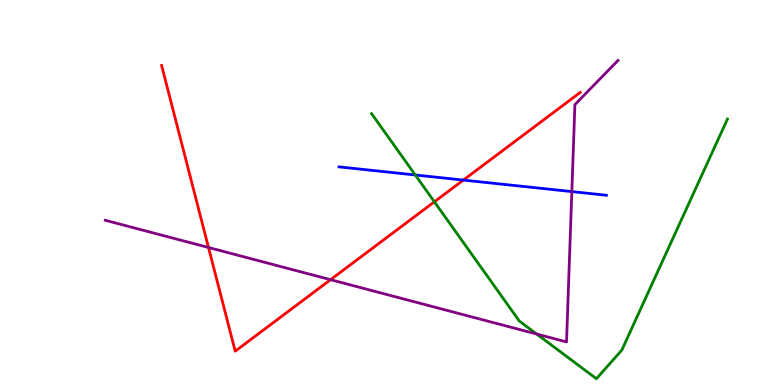[{'lines': ['blue', 'red'], 'intersections': [{'x': 5.98, 'y': 5.32}]}, {'lines': ['green', 'red'], 'intersections': [{'x': 5.6, 'y': 4.76}]}, {'lines': ['purple', 'red'], 'intersections': [{'x': 2.69, 'y': 3.57}, {'x': 4.27, 'y': 2.74}]}, {'lines': ['blue', 'green'], 'intersections': [{'x': 5.36, 'y': 5.46}]}, {'lines': ['blue', 'purple'], 'intersections': [{'x': 7.38, 'y': 5.02}]}, {'lines': ['green', 'purple'], 'intersections': [{'x': 6.92, 'y': 1.32}]}]